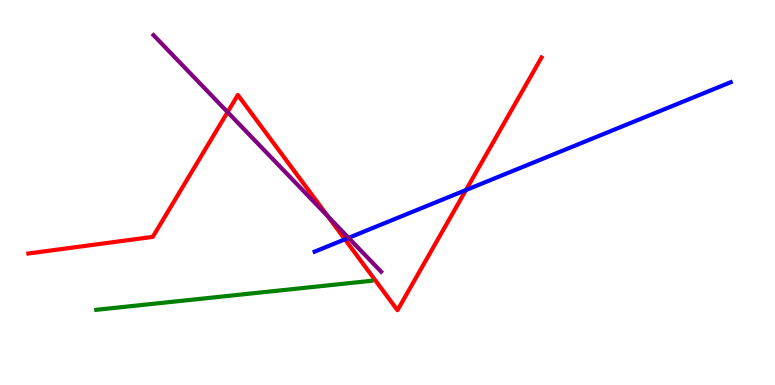[{'lines': ['blue', 'red'], 'intersections': [{'x': 4.45, 'y': 3.78}, {'x': 6.01, 'y': 5.06}]}, {'lines': ['green', 'red'], 'intersections': []}, {'lines': ['purple', 'red'], 'intersections': [{'x': 2.94, 'y': 7.09}, {'x': 4.23, 'y': 4.38}]}, {'lines': ['blue', 'green'], 'intersections': []}, {'lines': ['blue', 'purple'], 'intersections': [{'x': 4.5, 'y': 3.82}]}, {'lines': ['green', 'purple'], 'intersections': []}]